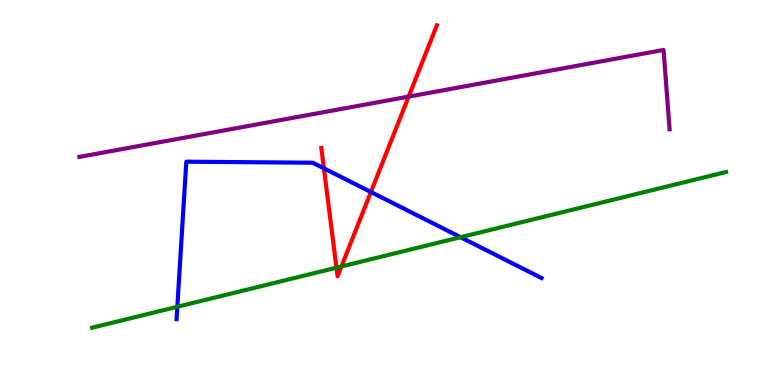[{'lines': ['blue', 'red'], 'intersections': [{'x': 4.18, 'y': 5.63}, {'x': 4.79, 'y': 5.01}]}, {'lines': ['green', 'red'], 'intersections': [{'x': 4.34, 'y': 3.05}, {'x': 4.41, 'y': 3.08}]}, {'lines': ['purple', 'red'], 'intersections': [{'x': 5.27, 'y': 7.49}]}, {'lines': ['blue', 'green'], 'intersections': [{'x': 2.29, 'y': 2.03}, {'x': 5.94, 'y': 3.84}]}, {'lines': ['blue', 'purple'], 'intersections': []}, {'lines': ['green', 'purple'], 'intersections': []}]